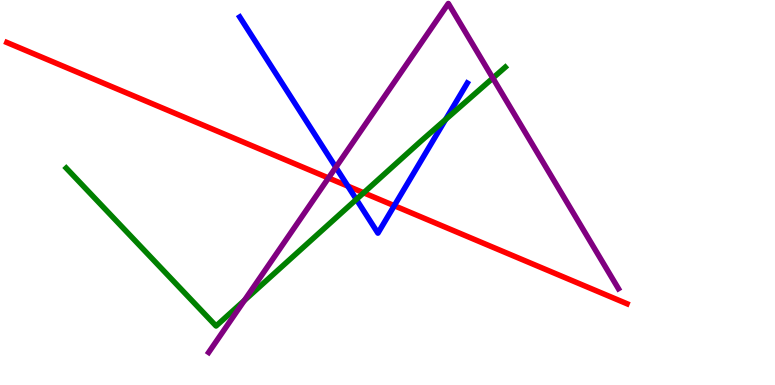[{'lines': ['blue', 'red'], 'intersections': [{'x': 4.49, 'y': 5.17}, {'x': 5.09, 'y': 4.66}]}, {'lines': ['green', 'red'], 'intersections': [{'x': 4.69, 'y': 4.99}]}, {'lines': ['purple', 'red'], 'intersections': [{'x': 4.24, 'y': 5.38}]}, {'lines': ['blue', 'green'], 'intersections': [{'x': 4.6, 'y': 4.82}, {'x': 5.75, 'y': 6.9}]}, {'lines': ['blue', 'purple'], 'intersections': [{'x': 4.33, 'y': 5.65}]}, {'lines': ['green', 'purple'], 'intersections': [{'x': 3.15, 'y': 2.2}, {'x': 6.36, 'y': 7.97}]}]